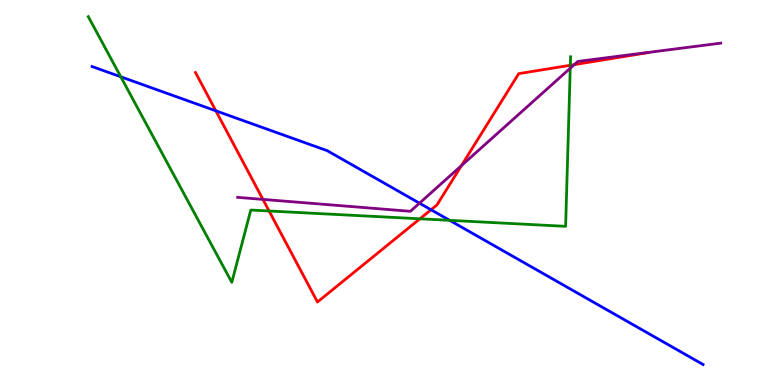[{'lines': ['blue', 'red'], 'intersections': [{'x': 2.79, 'y': 7.12}, {'x': 5.56, 'y': 4.55}]}, {'lines': ['green', 'red'], 'intersections': [{'x': 3.47, 'y': 4.52}, {'x': 5.42, 'y': 4.32}, {'x': 7.36, 'y': 8.3}]}, {'lines': ['purple', 'red'], 'intersections': [{'x': 3.39, 'y': 4.82}, {'x': 5.95, 'y': 5.7}, {'x': 7.41, 'y': 8.32}]}, {'lines': ['blue', 'green'], 'intersections': [{'x': 1.56, 'y': 8.01}, {'x': 5.8, 'y': 4.28}]}, {'lines': ['blue', 'purple'], 'intersections': [{'x': 5.41, 'y': 4.72}]}, {'lines': ['green', 'purple'], 'intersections': [{'x': 7.36, 'y': 8.23}]}]